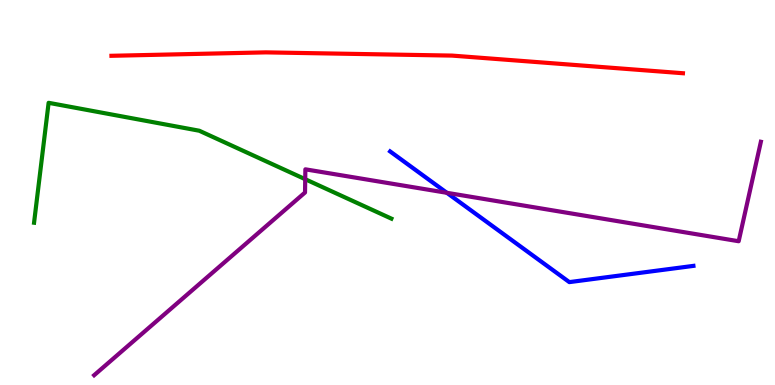[{'lines': ['blue', 'red'], 'intersections': []}, {'lines': ['green', 'red'], 'intersections': []}, {'lines': ['purple', 'red'], 'intersections': []}, {'lines': ['blue', 'green'], 'intersections': []}, {'lines': ['blue', 'purple'], 'intersections': [{'x': 5.77, 'y': 4.99}]}, {'lines': ['green', 'purple'], 'intersections': [{'x': 3.94, 'y': 5.35}]}]